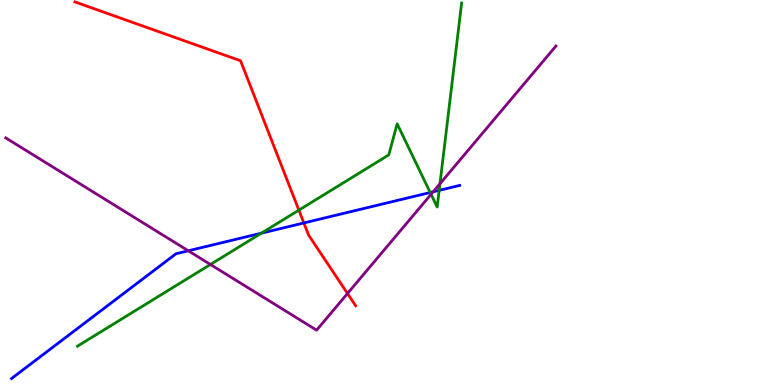[{'lines': ['blue', 'red'], 'intersections': [{'x': 3.92, 'y': 4.21}]}, {'lines': ['green', 'red'], 'intersections': [{'x': 3.86, 'y': 4.54}]}, {'lines': ['purple', 'red'], 'intersections': [{'x': 4.48, 'y': 2.38}]}, {'lines': ['blue', 'green'], 'intersections': [{'x': 3.37, 'y': 3.94}, {'x': 5.55, 'y': 5.0}, {'x': 5.67, 'y': 5.06}]}, {'lines': ['blue', 'purple'], 'intersections': [{'x': 2.43, 'y': 3.49}, {'x': 5.59, 'y': 5.02}]}, {'lines': ['green', 'purple'], 'intersections': [{'x': 2.72, 'y': 3.13}, {'x': 5.56, 'y': 4.95}, {'x': 5.68, 'y': 5.23}]}]